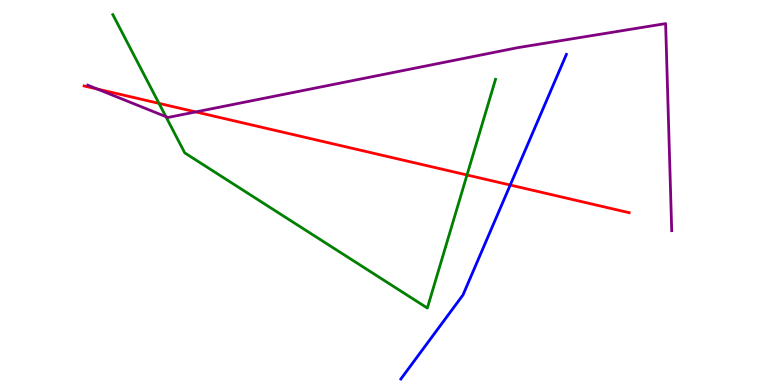[{'lines': ['blue', 'red'], 'intersections': [{'x': 6.58, 'y': 5.19}]}, {'lines': ['green', 'red'], 'intersections': [{'x': 2.05, 'y': 7.31}, {'x': 6.03, 'y': 5.45}]}, {'lines': ['purple', 'red'], 'intersections': [{'x': 1.25, 'y': 7.69}, {'x': 2.53, 'y': 7.09}]}, {'lines': ['blue', 'green'], 'intersections': []}, {'lines': ['blue', 'purple'], 'intersections': []}, {'lines': ['green', 'purple'], 'intersections': [{'x': 2.14, 'y': 6.97}]}]